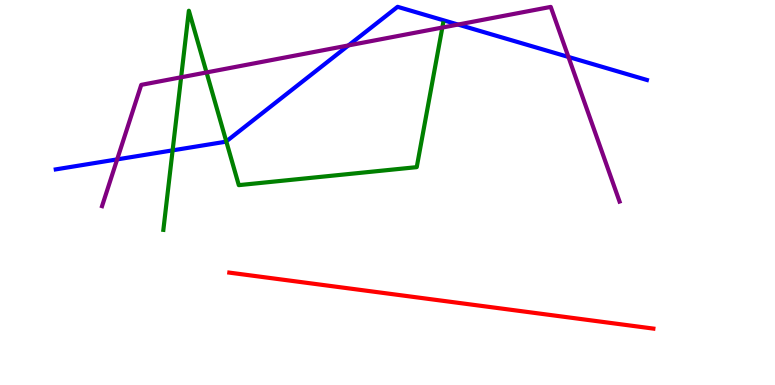[{'lines': ['blue', 'red'], 'intersections': []}, {'lines': ['green', 'red'], 'intersections': []}, {'lines': ['purple', 'red'], 'intersections': []}, {'lines': ['blue', 'green'], 'intersections': [{'x': 2.23, 'y': 6.09}, {'x': 2.92, 'y': 6.33}]}, {'lines': ['blue', 'purple'], 'intersections': [{'x': 1.51, 'y': 5.86}, {'x': 4.5, 'y': 8.82}, {'x': 5.91, 'y': 9.36}, {'x': 7.33, 'y': 8.52}]}, {'lines': ['green', 'purple'], 'intersections': [{'x': 2.34, 'y': 7.99}, {'x': 2.66, 'y': 8.12}, {'x': 5.71, 'y': 9.28}]}]